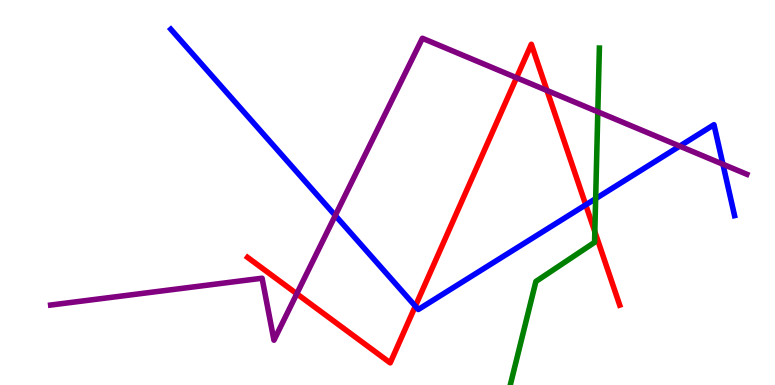[{'lines': ['blue', 'red'], 'intersections': [{'x': 5.36, 'y': 2.05}, {'x': 7.56, 'y': 4.68}]}, {'lines': ['green', 'red'], 'intersections': [{'x': 7.68, 'y': 3.98}]}, {'lines': ['purple', 'red'], 'intersections': [{'x': 3.83, 'y': 2.37}, {'x': 6.66, 'y': 7.98}, {'x': 7.06, 'y': 7.65}]}, {'lines': ['blue', 'green'], 'intersections': [{'x': 7.69, 'y': 4.84}]}, {'lines': ['blue', 'purple'], 'intersections': [{'x': 4.33, 'y': 4.4}, {'x': 8.77, 'y': 6.2}, {'x': 9.33, 'y': 5.73}]}, {'lines': ['green', 'purple'], 'intersections': [{'x': 7.71, 'y': 7.1}]}]